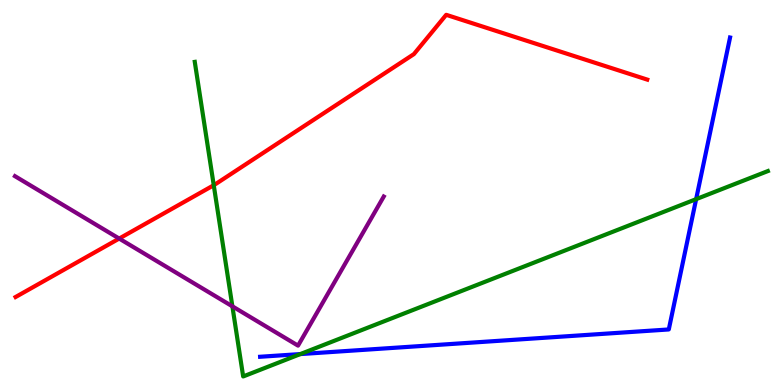[{'lines': ['blue', 'red'], 'intersections': []}, {'lines': ['green', 'red'], 'intersections': [{'x': 2.76, 'y': 5.19}]}, {'lines': ['purple', 'red'], 'intersections': [{'x': 1.54, 'y': 3.8}]}, {'lines': ['blue', 'green'], 'intersections': [{'x': 3.88, 'y': 0.803}, {'x': 8.98, 'y': 4.83}]}, {'lines': ['blue', 'purple'], 'intersections': []}, {'lines': ['green', 'purple'], 'intersections': [{'x': 3.0, 'y': 2.04}]}]